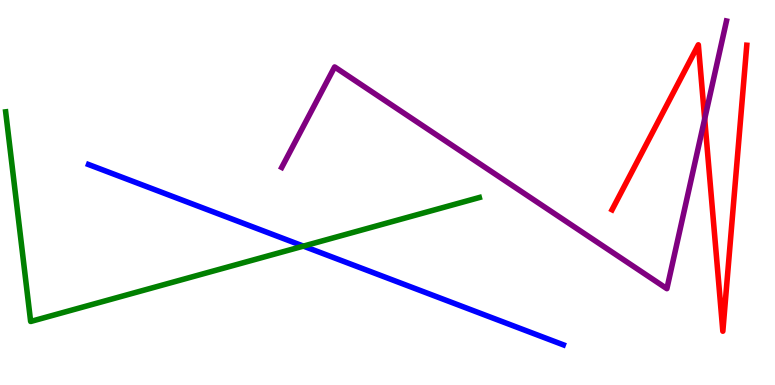[{'lines': ['blue', 'red'], 'intersections': []}, {'lines': ['green', 'red'], 'intersections': []}, {'lines': ['purple', 'red'], 'intersections': [{'x': 9.09, 'y': 6.91}]}, {'lines': ['blue', 'green'], 'intersections': [{'x': 3.92, 'y': 3.61}]}, {'lines': ['blue', 'purple'], 'intersections': []}, {'lines': ['green', 'purple'], 'intersections': []}]